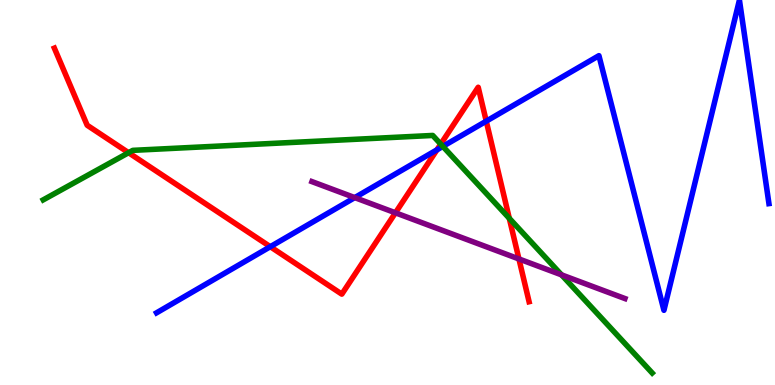[{'lines': ['blue', 'red'], 'intersections': [{'x': 3.49, 'y': 3.59}, {'x': 5.64, 'y': 6.11}, {'x': 6.27, 'y': 6.85}]}, {'lines': ['green', 'red'], 'intersections': [{'x': 1.66, 'y': 6.03}, {'x': 5.69, 'y': 6.26}, {'x': 6.57, 'y': 4.33}]}, {'lines': ['purple', 'red'], 'intersections': [{'x': 5.1, 'y': 4.47}, {'x': 6.7, 'y': 3.27}]}, {'lines': ['blue', 'green'], 'intersections': [{'x': 5.71, 'y': 6.2}]}, {'lines': ['blue', 'purple'], 'intersections': [{'x': 4.58, 'y': 4.87}]}, {'lines': ['green', 'purple'], 'intersections': [{'x': 7.25, 'y': 2.86}]}]